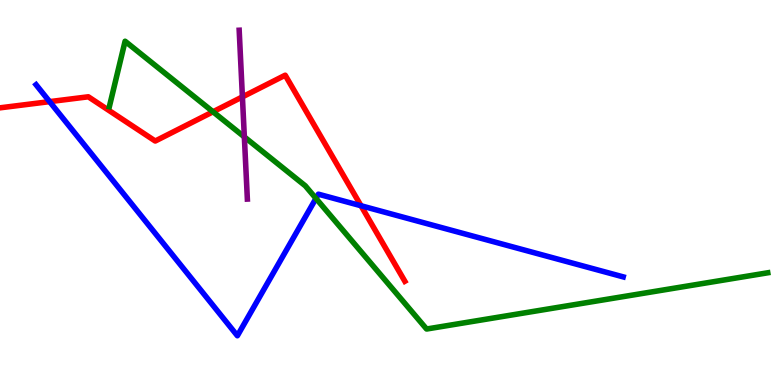[{'lines': ['blue', 'red'], 'intersections': [{'x': 0.64, 'y': 7.36}, {'x': 4.66, 'y': 4.66}]}, {'lines': ['green', 'red'], 'intersections': [{'x': 2.75, 'y': 7.1}]}, {'lines': ['purple', 'red'], 'intersections': [{'x': 3.13, 'y': 7.48}]}, {'lines': ['blue', 'green'], 'intersections': [{'x': 4.08, 'y': 4.85}]}, {'lines': ['blue', 'purple'], 'intersections': []}, {'lines': ['green', 'purple'], 'intersections': [{'x': 3.15, 'y': 6.44}]}]